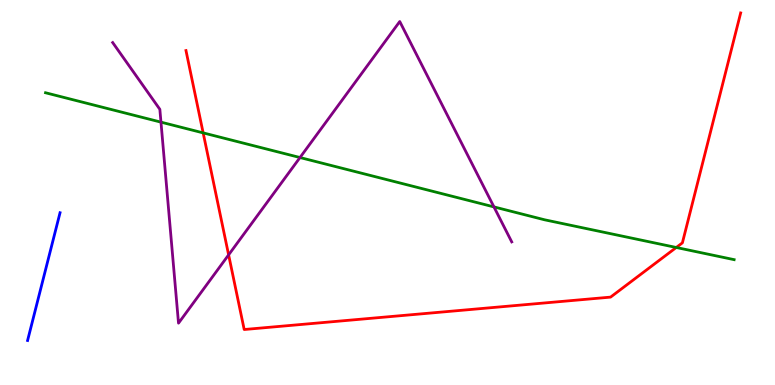[{'lines': ['blue', 'red'], 'intersections': []}, {'lines': ['green', 'red'], 'intersections': [{'x': 2.62, 'y': 6.55}, {'x': 8.73, 'y': 3.57}]}, {'lines': ['purple', 'red'], 'intersections': [{'x': 2.95, 'y': 3.38}]}, {'lines': ['blue', 'green'], 'intersections': []}, {'lines': ['blue', 'purple'], 'intersections': []}, {'lines': ['green', 'purple'], 'intersections': [{'x': 2.08, 'y': 6.83}, {'x': 3.87, 'y': 5.91}, {'x': 6.37, 'y': 4.63}]}]